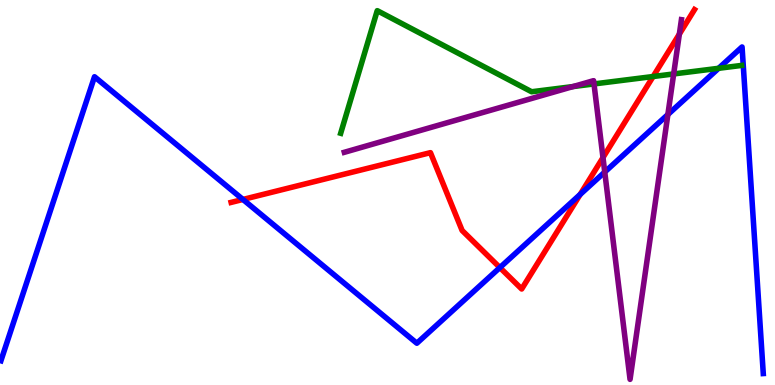[{'lines': ['blue', 'red'], 'intersections': [{'x': 3.13, 'y': 4.82}, {'x': 6.45, 'y': 3.05}, {'x': 7.49, 'y': 4.95}]}, {'lines': ['green', 'red'], 'intersections': [{'x': 8.43, 'y': 8.01}]}, {'lines': ['purple', 'red'], 'intersections': [{'x': 7.78, 'y': 5.91}, {'x': 8.77, 'y': 9.11}]}, {'lines': ['blue', 'green'], 'intersections': [{'x': 9.27, 'y': 8.23}]}, {'lines': ['blue', 'purple'], 'intersections': [{'x': 7.8, 'y': 5.53}, {'x': 8.62, 'y': 7.03}]}, {'lines': ['green', 'purple'], 'intersections': [{'x': 7.39, 'y': 7.75}, {'x': 7.66, 'y': 7.82}, {'x': 8.69, 'y': 8.08}]}]